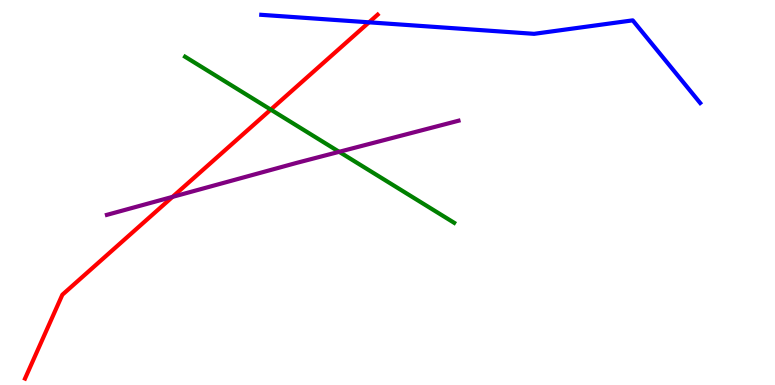[{'lines': ['blue', 'red'], 'intersections': [{'x': 4.76, 'y': 9.42}]}, {'lines': ['green', 'red'], 'intersections': [{'x': 3.49, 'y': 7.15}]}, {'lines': ['purple', 'red'], 'intersections': [{'x': 2.23, 'y': 4.89}]}, {'lines': ['blue', 'green'], 'intersections': []}, {'lines': ['blue', 'purple'], 'intersections': []}, {'lines': ['green', 'purple'], 'intersections': [{'x': 4.38, 'y': 6.06}]}]